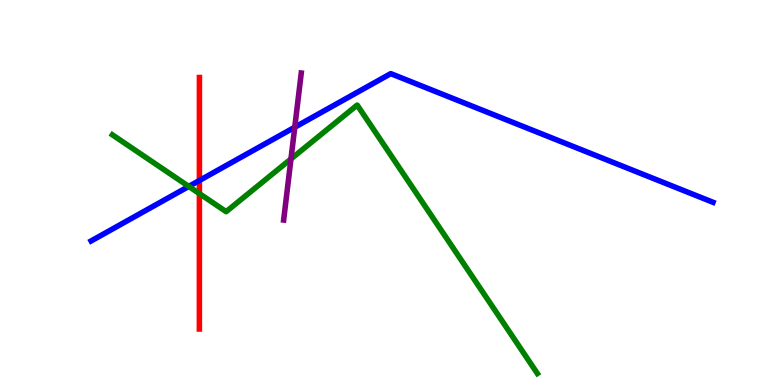[{'lines': ['blue', 'red'], 'intersections': [{'x': 2.57, 'y': 5.31}]}, {'lines': ['green', 'red'], 'intersections': [{'x': 2.57, 'y': 4.97}]}, {'lines': ['purple', 'red'], 'intersections': []}, {'lines': ['blue', 'green'], 'intersections': [{'x': 2.44, 'y': 5.16}]}, {'lines': ['blue', 'purple'], 'intersections': [{'x': 3.8, 'y': 6.7}]}, {'lines': ['green', 'purple'], 'intersections': [{'x': 3.75, 'y': 5.87}]}]